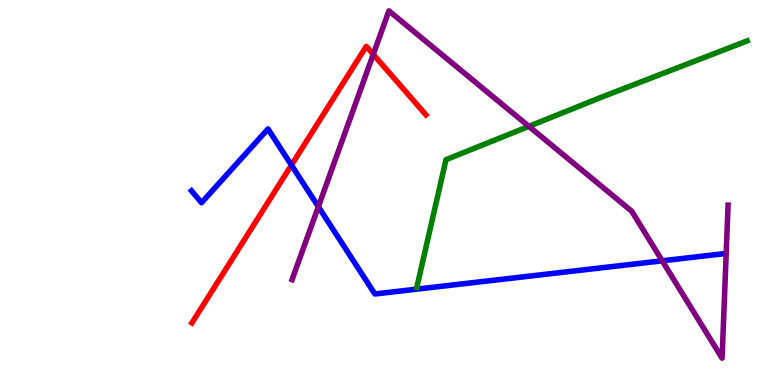[{'lines': ['blue', 'red'], 'intersections': [{'x': 3.76, 'y': 5.71}]}, {'lines': ['green', 'red'], 'intersections': []}, {'lines': ['purple', 'red'], 'intersections': [{'x': 4.82, 'y': 8.59}]}, {'lines': ['blue', 'green'], 'intersections': []}, {'lines': ['blue', 'purple'], 'intersections': [{'x': 4.11, 'y': 4.63}, {'x': 8.54, 'y': 3.23}]}, {'lines': ['green', 'purple'], 'intersections': [{'x': 6.82, 'y': 6.72}]}]